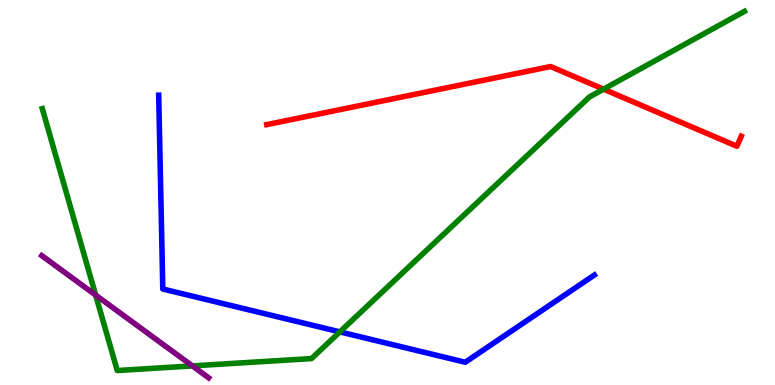[{'lines': ['blue', 'red'], 'intersections': []}, {'lines': ['green', 'red'], 'intersections': [{'x': 7.79, 'y': 7.68}]}, {'lines': ['purple', 'red'], 'intersections': []}, {'lines': ['blue', 'green'], 'intersections': [{'x': 4.39, 'y': 1.38}]}, {'lines': ['blue', 'purple'], 'intersections': []}, {'lines': ['green', 'purple'], 'intersections': [{'x': 1.23, 'y': 2.34}, {'x': 2.48, 'y': 0.496}]}]